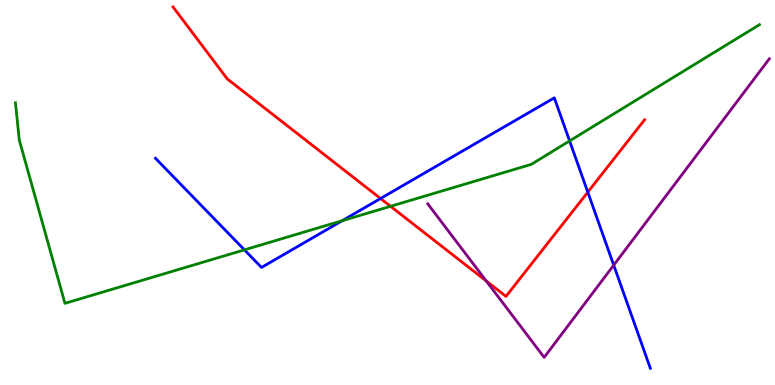[{'lines': ['blue', 'red'], 'intersections': [{'x': 4.91, 'y': 4.84}, {'x': 7.58, 'y': 5.01}]}, {'lines': ['green', 'red'], 'intersections': [{'x': 5.04, 'y': 4.64}]}, {'lines': ['purple', 'red'], 'intersections': [{'x': 6.27, 'y': 2.7}]}, {'lines': ['blue', 'green'], 'intersections': [{'x': 3.15, 'y': 3.51}, {'x': 4.42, 'y': 4.27}, {'x': 7.35, 'y': 6.34}]}, {'lines': ['blue', 'purple'], 'intersections': [{'x': 7.92, 'y': 3.11}]}, {'lines': ['green', 'purple'], 'intersections': []}]